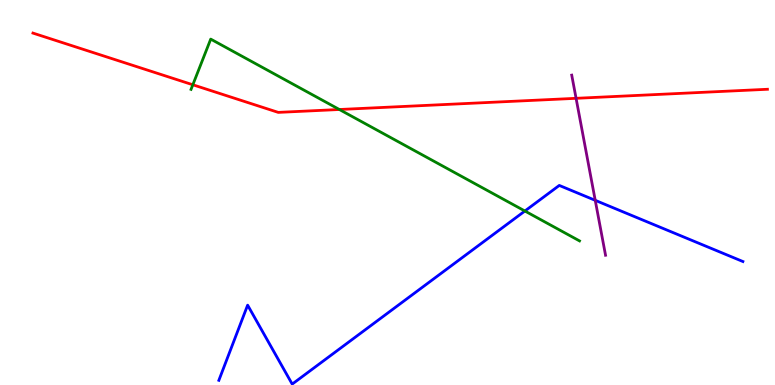[{'lines': ['blue', 'red'], 'intersections': []}, {'lines': ['green', 'red'], 'intersections': [{'x': 2.49, 'y': 7.8}, {'x': 4.38, 'y': 7.16}]}, {'lines': ['purple', 'red'], 'intersections': [{'x': 7.43, 'y': 7.45}]}, {'lines': ['blue', 'green'], 'intersections': [{'x': 6.77, 'y': 4.52}]}, {'lines': ['blue', 'purple'], 'intersections': [{'x': 7.68, 'y': 4.8}]}, {'lines': ['green', 'purple'], 'intersections': []}]